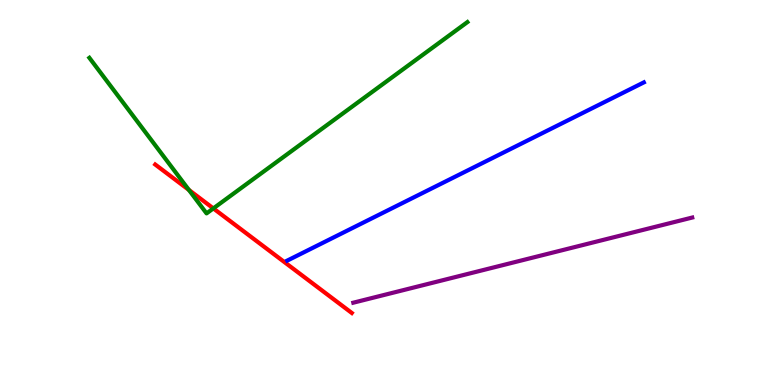[{'lines': ['blue', 'red'], 'intersections': []}, {'lines': ['green', 'red'], 'intersections': [{'x': 2.44, 'y': 5.07}, {'x': 2.75, 'y': 4.59}]}, {'lines': ['purple', 'red'], 'intersections': []}, {'lines': ['blue', 'green'], 'intersections': []}, {'lines': ['blue', 'purple'], 'intersections': []}, {'lines': ['green', 'purple'], 'intersections': []}]